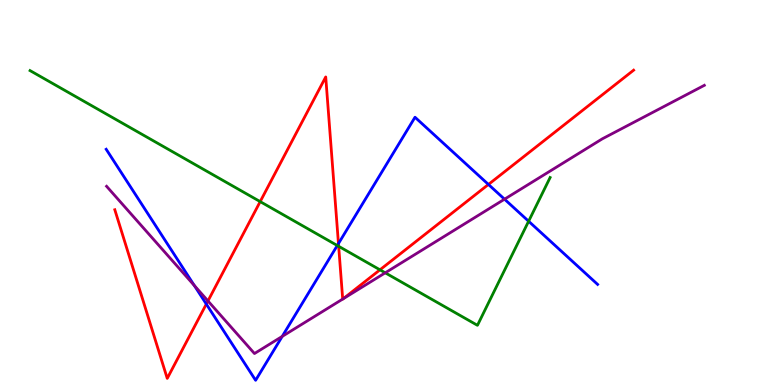[{'lines': ['blue', 'red'], 'intersections': [{'x': 2.66, 'y': 2.1}, {'x': 4.37, 'y': 3.67}, {'x': 6.3, 'y': 5.21}]}, {'lines': ['green', 'red'], 'intersections': [{'x': 3.36, 'y': 4.76}, {'x': 4.37, 'y': 3.6}, {'x': 4.9, 'y': 2.99}]}, {'lines': ['purple', 'red'], 'intersections': [{'x': 2.68, 'y': 2.18}, {'x': 4.42, 'y': 2.23}, {'x': 4.43, 'y': 2.24}]}, {'lines': ['blue', 'green'], 'intersections': [{'x': 4.35, 'y': 3.62}, {'x': 6.82, 'y': 4.25}]}, {'lines': ['blue', 'purple'], 'intersections': [{'x': 2.51, 'y': 2.58}, {'x': 3.64, 'y': 1.26}, {'x': 6.51, 'y': 4.83}]}, {'lines': ['green', 'purple'], 'intersections': [{'x': 4.97, 'y': 2.91}]}]